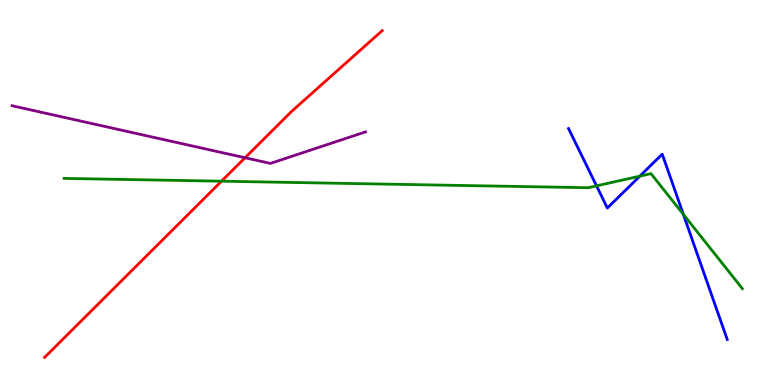[{'lines': ['blue', 'red'], 'intersections': []}, {'lines': ['green', 'red'], 'intersections': [{'x': 2.86, 'y': 5.29}]}, {'lines': ['purple', 'red'], 'intersections': [{'x': 3.16, 'y': 5.9}]}, {'lines': ['blue', 'green'], 'intersections': [{'x': 7.7, 'y': 5.17}, {'x': 8.26, 'y': 5.43}, {'x': 8.82, 'y': 4.43}]}, {'lines': ['blue', 'purple'], 'intersections': []}, {'lines': ['green', 'purple'], 'intersections': []}]